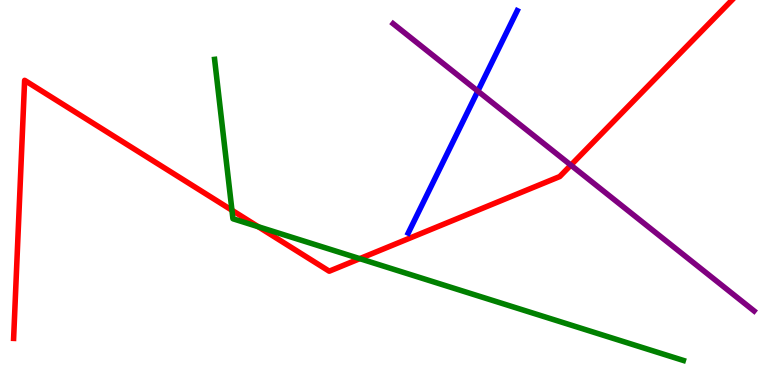[{'lines': ['blue', 'red'], 'intersections': []}, {'lines': ['green', 'red'], 'intersections': [{'x': 2.99, 'y': 4.54}, {'x': 3.33, 'y': 4.11}, {'x': 4.64, 'y': 3.28}]}, {'lines': ['purple', 'red'], 'intersections': [{'x': 7.37, 'y': 5.71}]}, {'lines': ['blue', 'green'], 'intersections': []}, {'lines': ['blue', 'purple'], 'intersections': [{'x': 6.17, 'y': 7.63}]}, {'lines': ['green', 'purple'], 'intersections': []}]